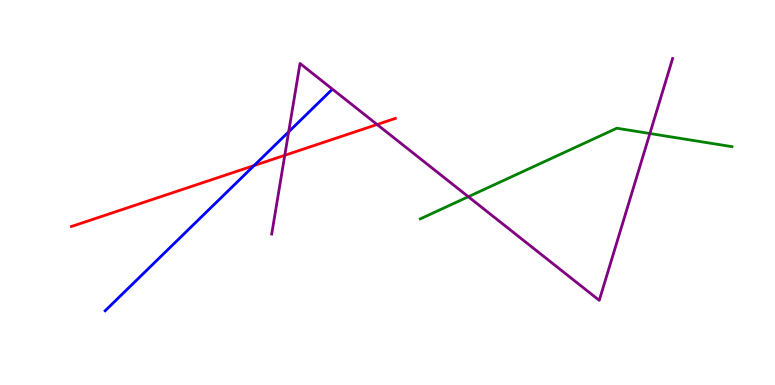[{'lines': ['blue', 'red'], 'intersections': [{'x': 3.28, 'y': 5.7}]}, {'lines': ['green', 'red'], 'intersections': []}, {'lines': ['purple', 'red'], 'intersections': [{'x': 3.67, 'y': 5.97}, {'x': 4.87, 'y': 6.77}]}, {'lines': ['blue', 'green'], 'intersections': []}, {'lines': ['blue', 'purple'], 'intersections': [{'x': 3.72, 'y': 6.58}]}, {'lines': ['green', 'purple'], 'intersections': [{'x': 6.04, 'y': 4.89}, {'x': 8.39, 'y': 6.53}]}]